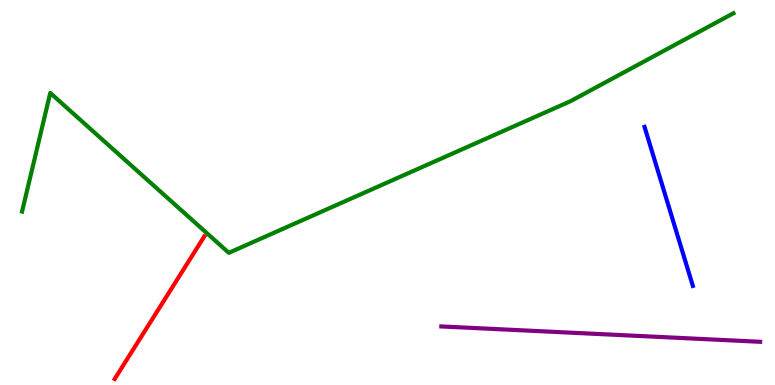[{'lines': ['blue', 'red'], 'intersections': []}, {'lines': ['green', 'red'], 'intersections': []}, {'lines': ['purple', 'red'], 'intersections': []}, {'lines': ['blue', 'green'], 'intersections': []}, {'lines': ['blue', 'purple'], 'intersections': []}, {'lines': ['green', 'purple'], 'intersections': []}]